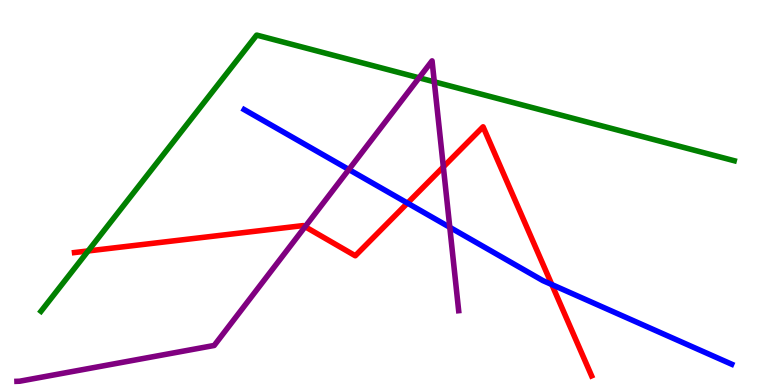[{'lines': ['blue', 'red'], 'intersections': [{'x': 5.26, 'y': 4.72}, {'x': 7.12, 'y': 2.61}]}, {'lines': ['green', 'red'], 'intersections': [{'x': 1.14, 'y': 3.48}]}, {'lines': ['purple', 'red'], 'intersections': [{'x': 3.94, 'y': 4.11}, {'x': 5.72, 'y': 5.67}]}, {'lines': ['blue', 'green'], 'intersections': []}, {'lines': ['blue', 'purple'], 'intersections': [{'x': 4.5, 'y': 5.6}, {'x': 5.8, 'y': 4.1}]}, {'lines': ['green', 'purple'], 'intersections': [{'x': 5.41, 'y': 7.98}, {'x': 5.6, 'y': 7.87}]}]